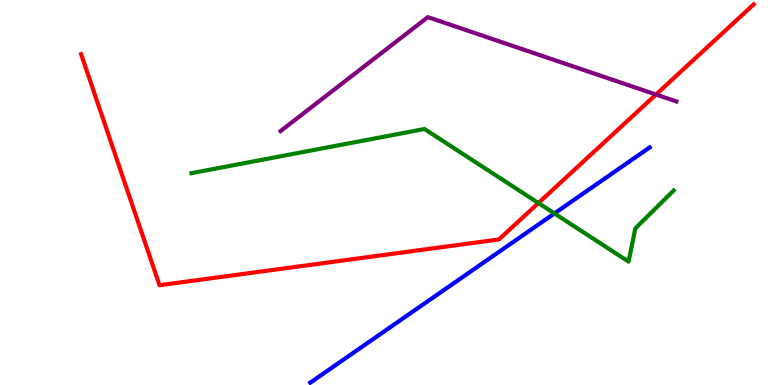[{'lines': ['blue', 'red'], 'intersections': []}, {'lines': ['green', 'red'], 'intersections': [{'x': 6.95, 'y': 4.73}]}, {'lines': ['purple', 'red'], 'intersections': [{'x': 8.46, 'y': 7.54}]}, {'lines': ['blue', 'green'], 'intersections': [{'x': 7.15, 'y': 4.46}]}, {'lines': ['blue', 'purple'], 'intersections': []}, {'lines': ['green', 'purple'], 'intersections': []}]